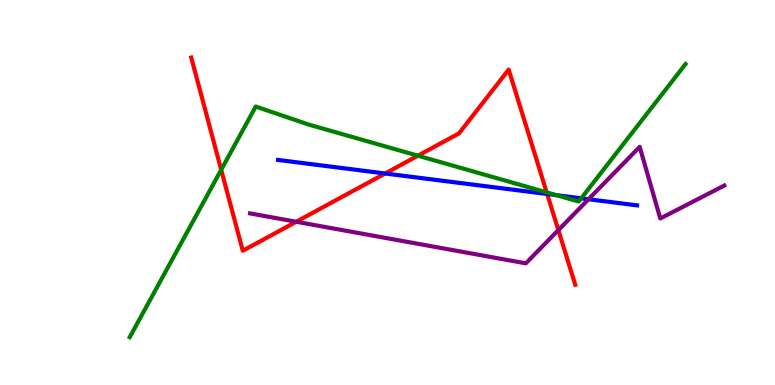[{'lines': ['blue', 'red'], 'intersections': [{'x': 4.97, 'y': 5.49}, {'x': 7.06, 'y': 4.96}]}, {'lines': ['green', 'red'], 'intersections': [{'x': 2.85, 'y': 5.59}, {'x': 5.39, 'y': 5.96}, {'x': 7.05, 'y': 5.0}]}, {'lines': ['purple', 'red'], 'intersections': [{'x': 3.82, 'y': 4.24}, {'x': 7.2, 'y': 4.02}]}, {'lines': ['blue', 'green'], 'intersections': [{'x': 7.18, 'y': 4.93}, {'x': 7.5, 'y': 4.85}]}, {'lines': ['blue', 'purple'], 'intersections': [{'x': 7.59, 'y': 4.83}]}, {'lines': ['green', 'purple'], 'intersections': []}]